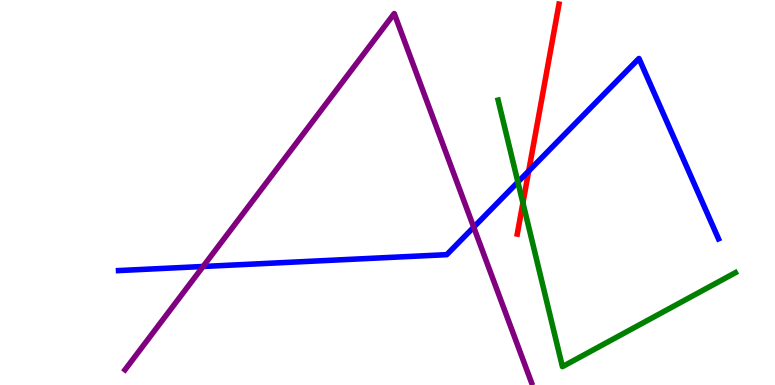[{'lines': ['blue', 'red'], 'intersections': [{'x': 6.82, 'y': 5.56}]}, {'lines': ['green', 'red'], 'intersections': [{'x': 6.75, 'y': 4.73}]}, {'lines': ['purple', 'red'], 'intersections': []}, {'lines': ['blue', 'green'], 'intersections': [{'x': 6.68, 'y': 5.27}]}, {'lines': ['blue', 'purple'], 'intersections': [{'x': 2.62, 'y': 3.08}, {'x': 6.11, 'y': 4.1}]}, {'lines': ['green', 'purple'], 'intersections': []}]